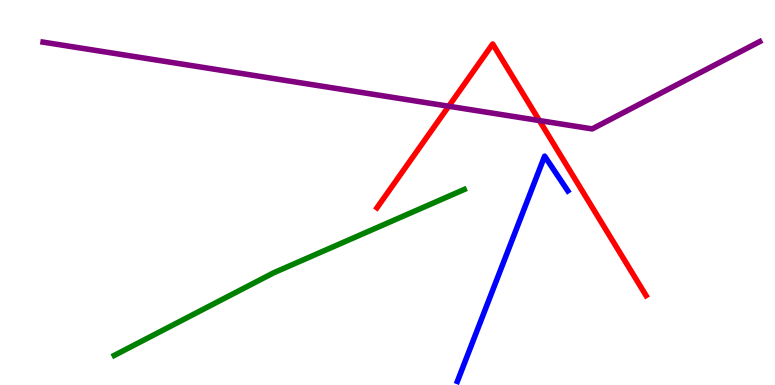[{'lines': ['blue', 'red'], 'intersections': []}, {'lines': ['green', 'red'], 'intersections': []}, {'lines': ['purple', 'red'], 'intersections': [{'x': 5.79, 'y': 7.24}, {'x': 6.96, 'y': 6.87}]}, {'lines': ['blue', 'green'], 'intersections': []}, {'lines': ['blue', 'purple'], 'intersections': []}, {'lines': ['green', 'purple'], 'intersections': []}]